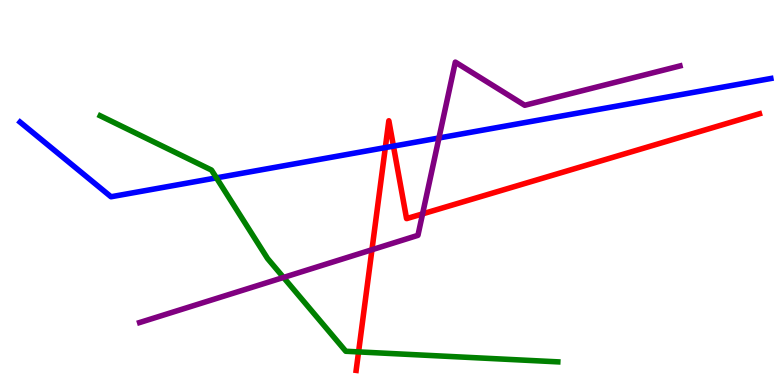[{'lines': ['blue', 'red'], 'intersections': [{'x': 4.97, 'y': 6.17}, {'x': 5.08, 'y': 6.2}]}, {'lines': ['green', 'red'], 'intersections': [{'x': 4.63, 'y': 0.86}]}, {'lines': ['purple', 'red'], 'intersections': [{'x': 4.8, 'y': 3.51}, {'x': 5.45, 'y': 4.44}]}, {'lines': ['blue', 'green'], 'intersections': [{'x': 2.79, 'y': 5.38}]}, {'lines': ['blue', 'purple'], 'intersections': [{'x': 5.66, 'y': 6.42}]}, {'lines': ['green', 'purple'], 'intersections': [{'x': 3.66, 'y': 2.79}]}]